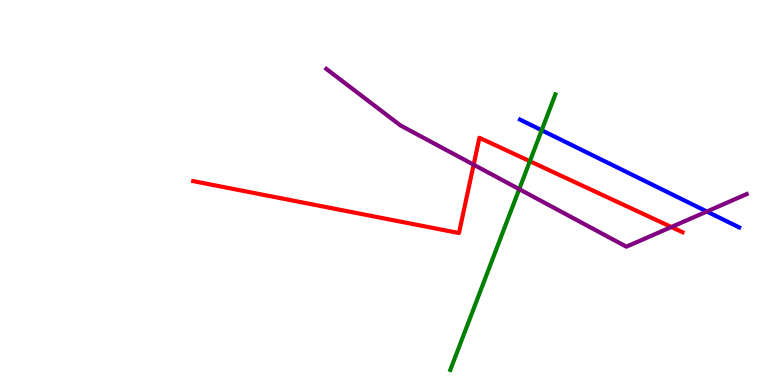[{'lines': ['blue', 'red'], 'intersections': []}, {'lines': ['green', 'red'], 'intersections': [{'x': 6.84, 'y': 5.81}]}, {'lines': ['purple', 'red'], 'intersections': [{'x': 6.11, 'y': 5.72}, {'x': 8.66, 'y': 4.1}]}, {'lines': ['blue', 'green'], 'intersections': [{'x': 6.99, 'y': 6.62}]}, {'lines': ['blue', 'purple'], 'intersections': [{'x': 9.12, 'y': 4.51}]}, {'lines': ['green', 'purple'], 'intersections': [{'x': 6.7, 'y': 5.09}]}]